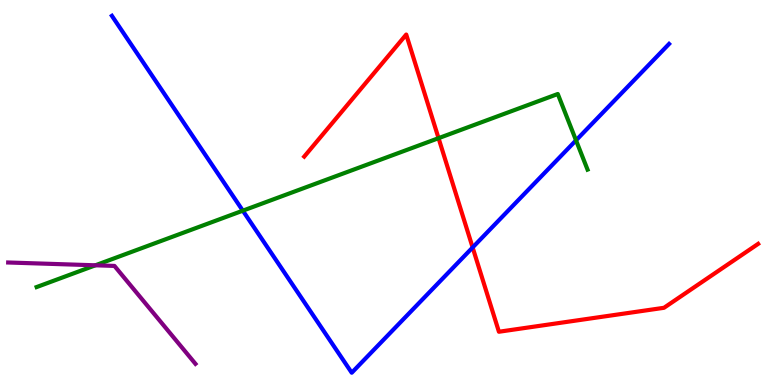[{'lines': ['blue', 'red'], 'intersections': [{'x': 6.1, 'y': 3.57}]}, {'lines': ['green', 'red'], 'intersections': [{'x': 5.66, 'y': 6.41}]}, {'lines': ['purple', 'red'], 'intersections': []}, {'lines': ['blue', 'green'], 'intersections': [{'x': 3.13, 'y': 4.53}, {'x': 7.43, 'y': 6.35}]}, {'lines': ['blue', 'purple'], 'intersections': []}, {'lines': ['green', 'purple'], 'intersections': [{'x': 1.23, 'y': 3.11}]}]